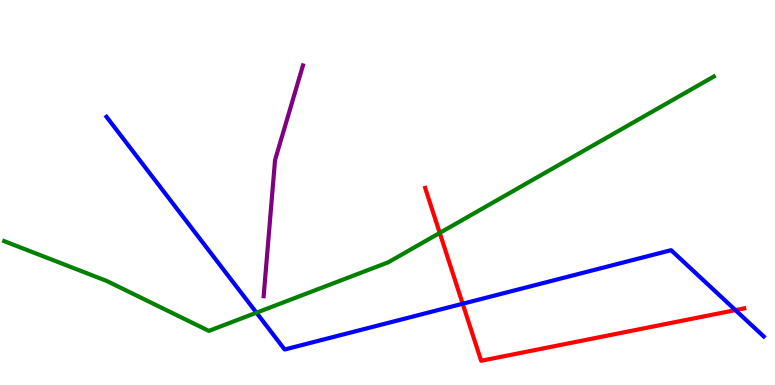[{'lines': ['blue', 'red'], 'intersections': [{'x': 5.97, 'y': 2.11}, {'x': 9.49, 'y': 1.95}]}, {'lines': ['green', 'red'], 'intersections': [{'x': 5.67, 'y': 3.95}]}, {'lines': ['purple', 'red'], 'intersections': []}, {'lines': ['blue', 'green'], 'intersections': [{'x': 3.31, 'y': 1.88}]}, {'lines': ['blue', 'purple'], 'intersections': []}, {'lines': ['green', 'purple'], 'intersections': []}]